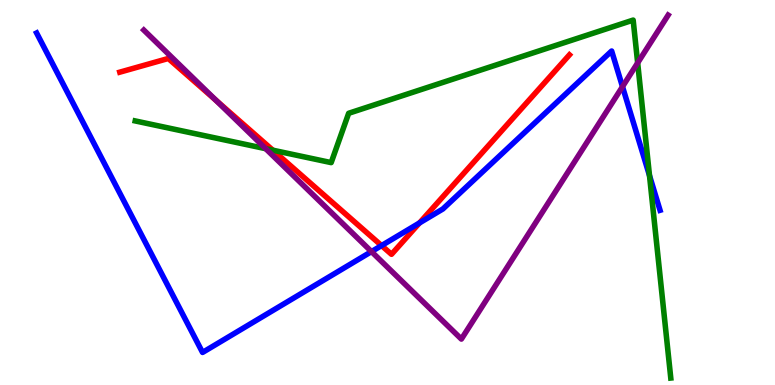[{'lines': ['blue', 'red'], 'intersections': [{'x': 4.92, 'y': 3.62}, {'x': 5.41, 'y': 4.21}]}, {'lines': ['green', 'red'], 'intersections': [{'x': 3.52, 'y': 6.1}]}, {'lines': ['purple', 'red'], 'intersections': [{'x': 2.79, 'y': 7.39}]}, {'lines': ['blue', 'green'], 'intersections': [{'x': 8.38, 'y': 5.44}]}, {'lines': ['blue', 'purple'], 'intersections': [{'x': 4.79, 'y': 3.46}, {'x': 8.03, 'y': 7.75}]}, {'lines': ['green', 'purple'], 'intersections': [{'x': 3.43, 'y': 6.14}, {'x': 8.23, 'y': 8.37}]}]